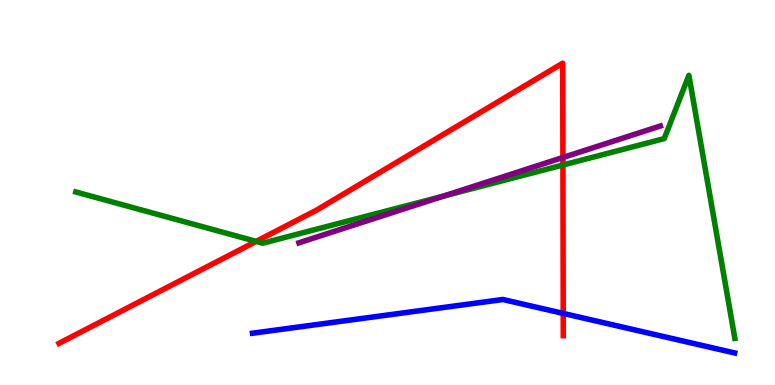[{'lines': ['blue', 'red'], 'intersections': [{'x': 7.27, 'y': 1.86}]}, {'lines': ['green', 'red'], 'intersections': [{'x': 3.31, 'y': 3.73}, {'x': 7.26, 'y': 5.71}]}, {'lines': ['purple', 'red'], 'intersections': [{'x': 7.26, 'y': 5.91}]}, {'lines': ['blue', 'green'], 'intersections': []}, {'lines': ['blue', 'purple'], 'intersections': []}, {'lines': ['green', 'purple'], 'intersections': [{'x': 5.72, 'y': 4.9}]}]